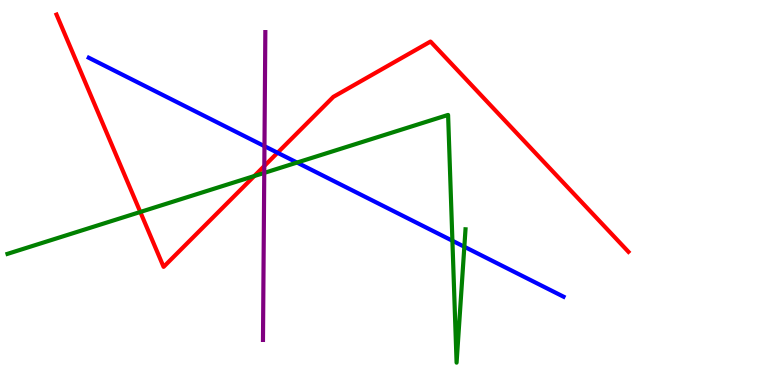[{'lines': ['blue', 'red'], 'intersections': [{'x': 3.58, 'y': 6.03}]}, {'lines': ['green', 'red'], 'intersections': [{'x': 1.81, 'y': 4.49}, {'x': 3.28, 'y': 5.43}]}, {'lines': ['purple', 'red'], 'intersections': [{'x': 3.41, 'y': 5.69}]}, {'lines': ['blue', 'green'], 'intersections': [{'x': 3.83, 'y': 5.78}, {'x': 5.84, 'y': 3.75}, {'x': 5.99, 'y': 3.59}]}, {'lines': ['blue', 'purple'], 'intersections': [{'x': 3.41, 'y': 6.2}]}, {'lines': ['green', 'purple'], 'intersections': [{'x': 3.41, 'y': 5.51}]}]